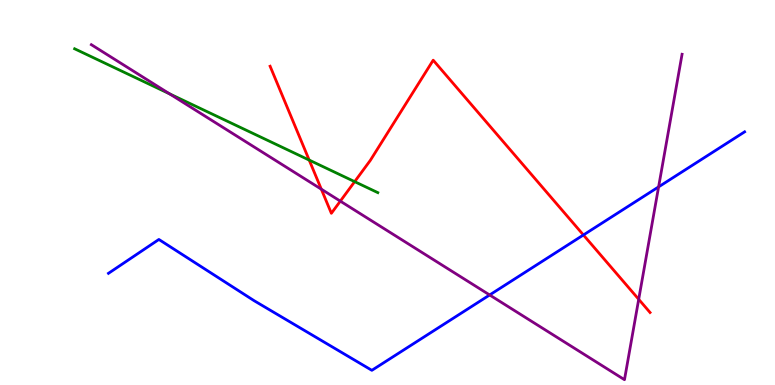[{'lines': ['blue', 'red'], 'intersections': [{'x': 7.53, 'y': 3.9}]}, {'lines': ['green', 'red'], 'intersections': [{'x': 3.99, 'y': 5.84}, {'x': 4.58, 'y': 5.28}]}, {'lines': ['purple', 'red'], 'intersections': [{'x': 4.15, 'y': 5.09}, {'x': 4.39, 'y': 4.78}, {'x': 8.24, 'y': 2.23}]}, {'lines': ['blue', 'green'], 'intersections': []}, {'lines': ['blue', 'purple'], 'intersections': [{'x': 6.32, 'y': 2.34}, {'x': 8.5, 'y': 5.15}]}, {'lines': ['green', 'purple'], 'intersections': [{'x': 2.19, 'y': 7.56}]}]